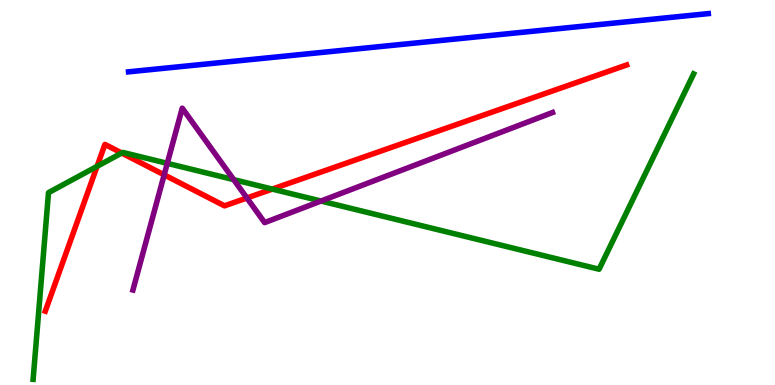[{'lines': ['blue', 'red'], 'intersections': []}, {'lines': ['green', 'red'], 'intersections': [{'x': 1.25, 'y': 5.68}, {'x': 1.57, 'y': 6.03}, {'x': 3.51, 'y': 5.09}]}, {'lines': ['purple', 'red'], 'intersections': [{'x': 2.12, 'y': 5.46}, {'x': 3.19, 'y': 4.86}]}, {'lines': ['blue', 'green'], 'intersections': []}, {'lines': ['blue', 'purple'], 'intersections': []}, {'lines': ['green', 'purple'], 'intersections': [{'x': 2.16, 'y': 5.76}, {'x': 3.02, 'y': 5.33}, {'x': 4.14, 'y': 4.78}]}]